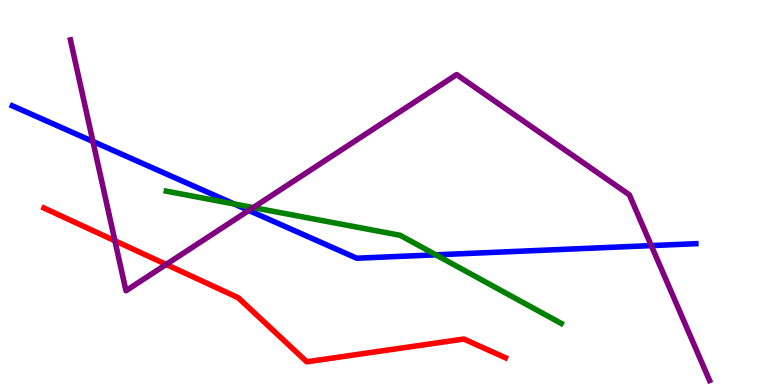[{'lines': ['blue', 'red'], 'intersections': []}, {'lines': ['green', 'red'], 'intersections': []}, {'lines': ['purple', 'red'], 'intersections': [{'x': 1.48, 'y': 3.75}, {'x': 2.14, 'y': 3.13}]}, {'lines': ['blue', 'green'], 'intersections': [{'x': 3.02, 'y': 4.7}, {'x': 5.62, 'y': 3.38}]}, {'lines': ['blue', 'purple'], 'intersections': [{'x': 1.2, 'y': 6.33}, {'x': 3.21, 'y': 4.53}, {'x': 8.4, 'y': 3.62}]}, {'lines': ['green', 'purple'], 'intersections': [{'x': 3.27, 'y': 4.61}]}]